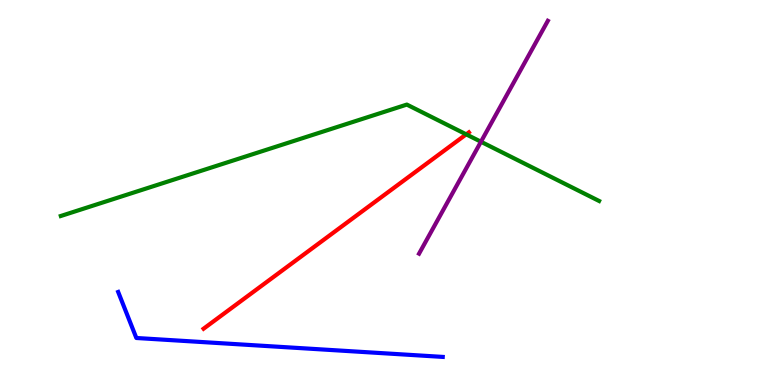[{'lines': ['blue', 'red'], 'intersections': []}, {'lines': ['green', 'red'], 'intersections': [{'x': 6.02, 'y': 6.51}]}, {'lines': ['purple', 'red'], 'intersections': []}, {'lines': ['blue', 'green'], 'intersections': []}, {'lines': ['blue', 'purple'], 'intersections': []}, {'lines': ['green', 'purple'], 'intersections': [{'x': 6.21, 'y': 6.32}]}]